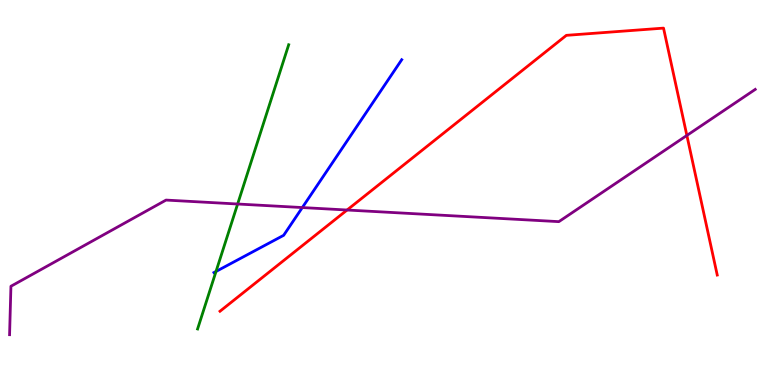[{'lines': ['blue', 'red'], 'intersections': []}, {'lines': ['green', 'red'], 'intersections': []}, {'lines': ['purple', 'red'], 'intersections': [{'x': 4.48, 'y': 4.54}, {'x': 8.86, 'y': 6.48}]}, {'lines': ['blue', 'green'], 'intersections': [{'x': 2.79, 'y': 2.95}]}, {'lines': ['blue', 'purple'], 'intersections': [{'x': 3.9, 'y': 4.61}]}, {'lines': ['green', 'purple'], 'intersections': [{'x': 3.07, 'y': 4.7}]}]